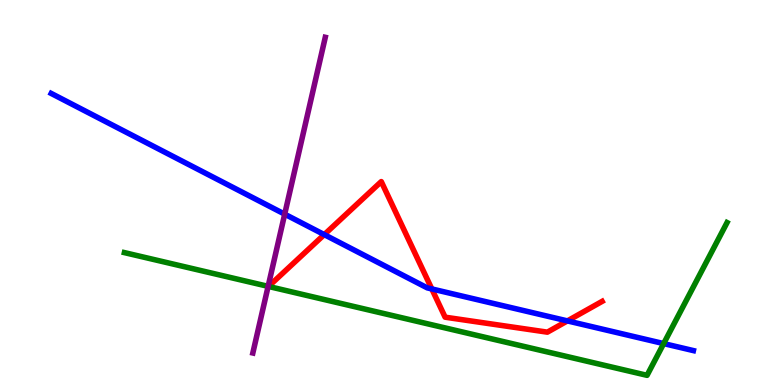[{'lines': ['blue', 'red'], 'intersections': [{'x': 4.18, 'y': 3.91}, {'x': 5.57, 'y': 2.49}, {'x': 7.32, 'y': 1.66}]}, {'lines': ['green', 'red'], 'intersections': []}, {'lines': ['purple', 'red'], 'intersections': []}, {'lines': ['blue', 'green'], 'intersections': [{'x': 8.56, 'y': 1.08}]}, {'lines': ['blue', 'purple'], 'intersections': [{'x': 3.67, 'y': 4.44}]}, {'lines': ['green', 'purple'], 'intersections': [{'x': 3.46, 'y': 2.56}]}]